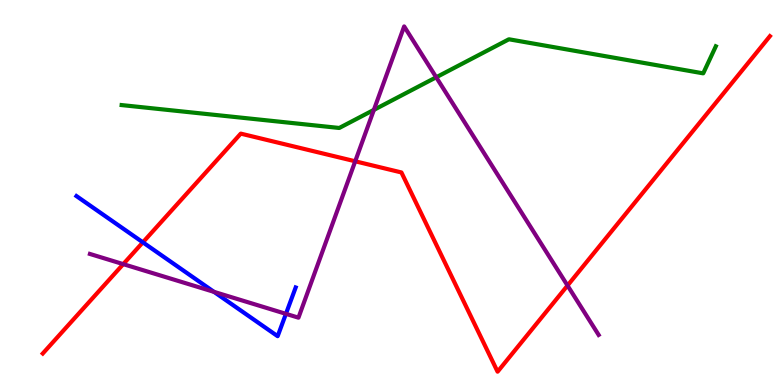[{'lines': ['blue', 'red'], 'intersections': [{'x': 1.84, 'y': 3.71}]}, {'lines': ['green', 'red'], 'intersections': []}, {'lines': ['purple', 'red'], 'intersections': [{'x': 1.59, 'y': 3.14}, {'x': 4.58, 'y': 5.81}, {'x': 7.32, 'y': 2.58}]}, {'lines': ['blue', 'green'], 'intersections': []}, {'lines': ['blue', 'purple'], 'intersections': [{'x': 2.76, 'y': 2.42}, {'x': 3.69, 'y': 1.85}]}, {'lines': ['green', 'purple'], 'intersections': [{'x': 4.82, 'y': 7.15}, {'x': 5.63, 'y': 7.99}]}]